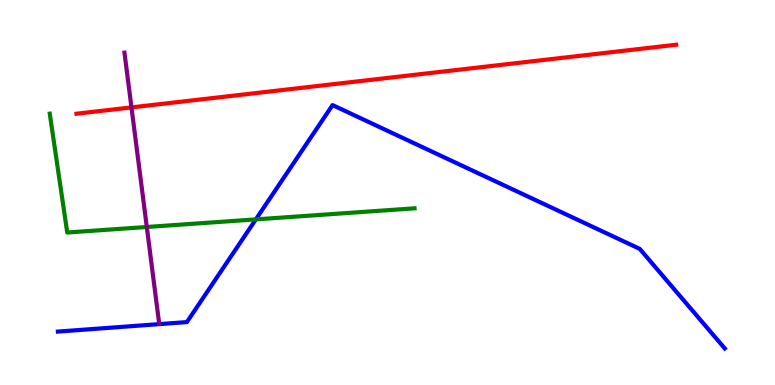[{'lines': ['blue', 'red'], 'intersections': []}, {'lines': ['green', 'red'], 'intersections': []}, {'lines': ['purple', 'red'], 'intersections': [{'x': 1.7, 'y': 7.21}]}, {'lines': ['blue', 'green'], 'intersections': [{'x': 3.3, 'y': 4.3}]}, {'lines': ['blue', 'purple'], 'intersections': []}, {'lines': ['green', 'purple'], 'intersections': [{'x': 1.89, 'y': 4.1}]}]